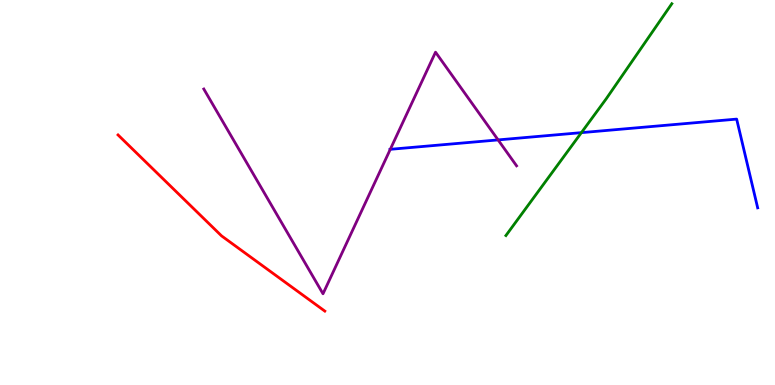[{'lines': ['blue', 'red'], 'intersections': []}, {'lines': ['green', 'red'], 'intersections': []}, {'lines': ['purple', 'red'], 'intersections': []}, {'lines': ['blue', 'green'], 'intersections': [{'x': 7.5, 'y': 6.55}]}, {'lines': ['blue', 'purple'], 'intersections': [{'x': 5.04, 'y': 6.12}, {'x': 6.43, 'y': 6.37}]}, {'lines': ['green', 'purple'], 'intersections': []}]